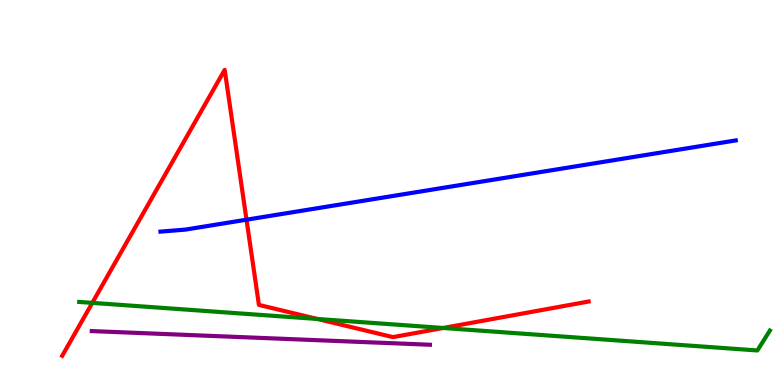[{'lines': ['blue', 'red'], 'intersections': [{'x': 3.18, 'y': 4.29}]}, {'lines': ['green', 'red'], 'intersections': [{'x': 1.19, 'y': 2.13}, {'x': 4.1, 'y': 1.71}, {'x': 5.72, 'y': 1.48}]}, {'lines': ['purple', 'red'], 'intersections': []}, {'lines': ['blue', 'green'], 'intersections': []}, {'lines': ['blue', 'purple'], 'intersections': []}, {'lines': ['green', 'purple'], 'intersections': []}]